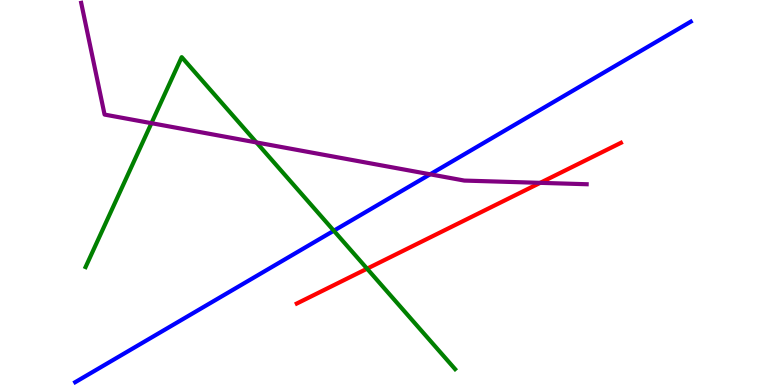[{'lines': ['blue', 'red'], 'intersections': []}, {'lines': ['green', 'red'], 'intersections': [{'x': 4.74, 'y': 3.02}]}, {'lines': ['purple', 'red'], 'intersections': [{'x': 6.97, 'y': 5.25}]}, {'lines': ['blue', 'green'], 'intersections': [{'x': 4.31, 'y': 4.01}]}, {'lines': ['blue', 'purple'], 'intersections': [{'x': 5.55, 'y': 5.47}]}, {'lines': ['green', 'purple'], 'intersections': [{'x': 1.95, 'y': 6.8}, {'x': 3.31, 'y': 6.3}]}]